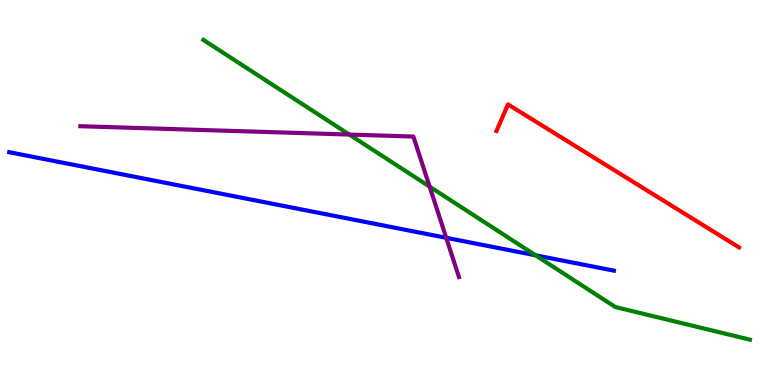[{'lines': ['blue', 'red'], 'intersections': []}, {'lines': ['green', 'red'], 'intersections': []}, {'lines': ['purple', 'red'], 'intersections': []}, {'lines': ['blue', 'green'], 'intersections': [{'x': 6.91, 'y': 3.37}]}, {'lines': ['blue', 'purple'], 'intersections': [{'x': 5.76, 'y': 3.82}]}, {'lines': ['green', 'purple'], 'intersections': [{'x': 4.51, 'y': 6.5}, {'x': 5.54, 'y': 5.15}]}]